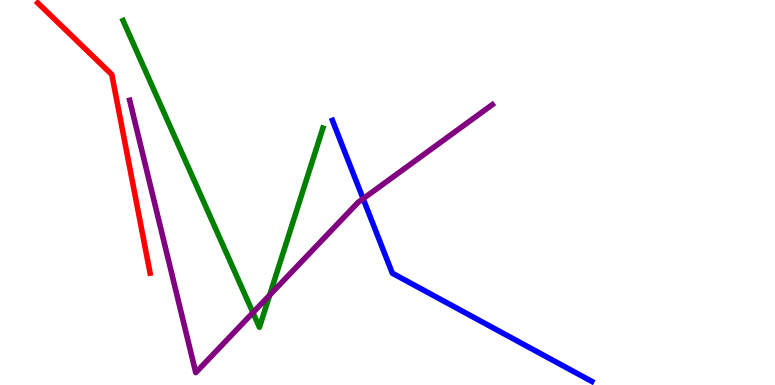[{'lines': ['blue', 'red'], 'intersections': []}, {'lines': ['green', 'red'], 'intersections': []}, {'lines': ['purple', 'red'], 'intersections': []}, {'lines': ['blue', 'green'], 'intersections': []}, {'lines': ['blue', 'purple'], 'intersections': [{'x': 4.69, 'y': 4.84}]}, {'lines': ['green', 'purple'], 'intersections': [{'x': 3.26, 'y': 1.88}, {'x': 3.48, 'y': 2.33}]}]